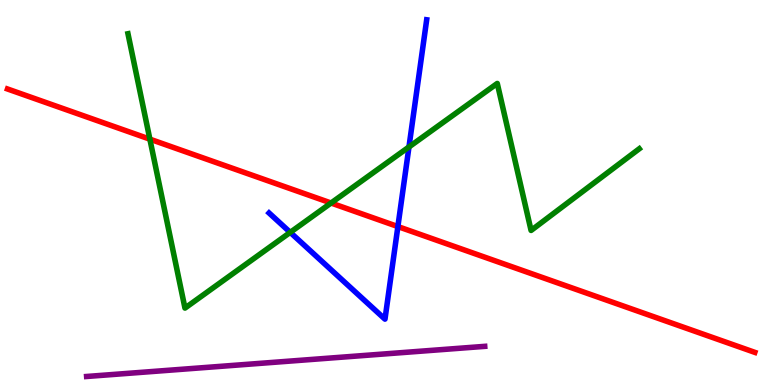[{'lines': ['blue', 'red'], 'intersections': [{'x': 5.13, 'y': 4.12}]}, {'lines': ['green', 'red'], 'intersections': [{'x': 1.93, 'y': 6.39}, {'x': 4.27, 'y': 4.73}]}, {'lines': ['purple', 'red'], 'intersections': []}, {'lines': ['blue', 'green'], 'intersections': [{'x': 3.74, 'y': 3.96}, {'x': 5.28, 'y': 6.18}]}, {'lines': ['blue', 'purple'], 'intersections': []}, {'lines': ['green', 'purple'], 'intersections': []}]